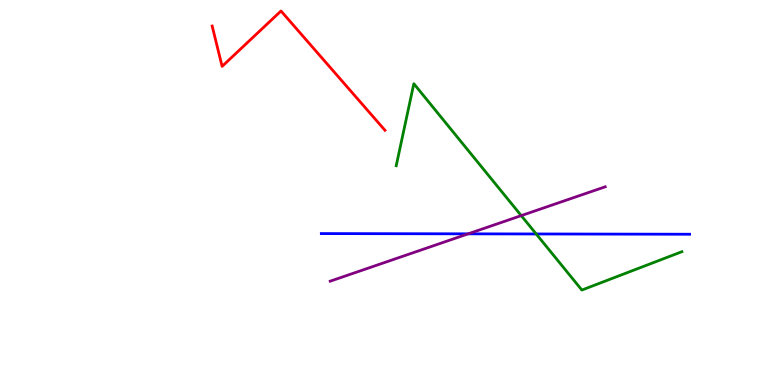[{'lines': ['blue', 'red'], 'intersections': []}, {'lines': ['green', 'red'], 'intersections': []}, {'lines': ['purple', 'red'], 'intersections': []}, {'lines': ['blue', 'green'], 'intersections': [{'x': 6.92, 'y': 3.92}]}, {'lines': ['blue', 'purple'], 'intersections': [{'x': 6.04, 'y': 3.93}]}, {'lines': ['green', 'purple'], 'intersections': [{'x': 6.73, 'y': 4.4}]}]